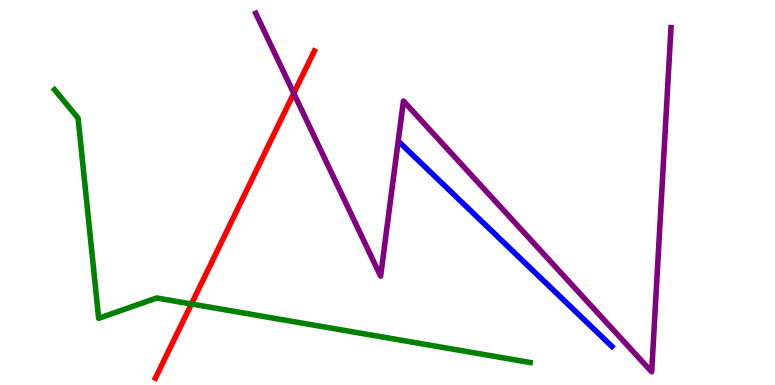[{'lines': ['blue', 'red'], 'intersections': []}, {'lines': ['green', 'red'], 'intersections': [{'x': 2.47, 'y': 2.1}]}, {'lines': ['purple', 'red'], 'intersections': [{'x': 3.79, 'y': 7.58}]}, {'lines': ['blue', 'green'], 'intersections': []}, {'lines': ['blue', 'purple'], 'intersections': []}, {'lines': ['green', 'purple'], 'intersections': []}]